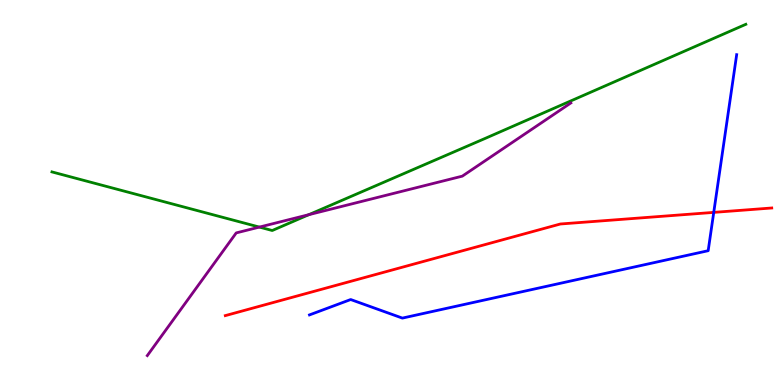[{'lines': ['blue', 'red'], 'intersections': [{'x': 9.21, 'y': 4.48}]}, {'lines': ['green', 'red'], 'intersections': []}, {'lines': ['purple', 'red'], 'intersections': []}, {'lines': ['blue', 'green'], 'intersections': []}, {'lines': ['blue', 'purple'], 'intersections': []}, {'lines': ['green', 'purple'], 'intersections': [{'x': 3.35, 'y': 4.1}, {'x': 3.98, 'y': 4.42}]}]